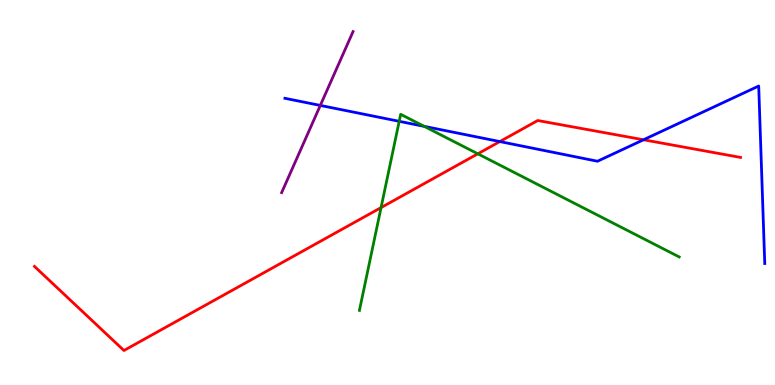[{'lines': ['blue', 'red'], 'intersections': [{'x': 6.45, 'y': 6.32}, {'x': 8.3, 'y': 6.37}]}, {'lines': ['green', 'red'], 'intersections': [{'x': 4.92, 'y': 4.61}, {'x': 6.17, 'y': 6.0}]}, {'lines': ['purple', 'red'], 'intersections': []}, {'lines': ['blue', 'green'], 'intersections': [{'x': 5.15, 'y': 6.85}, {'x': 5.47, 'y': 6.72}]}, {'lines': ['blue', 'purple'], 'intersections': [{'x': 4.13, 'y': 7.26}]}, {'lines': ['green', 'purple'], 'intersections': []}]